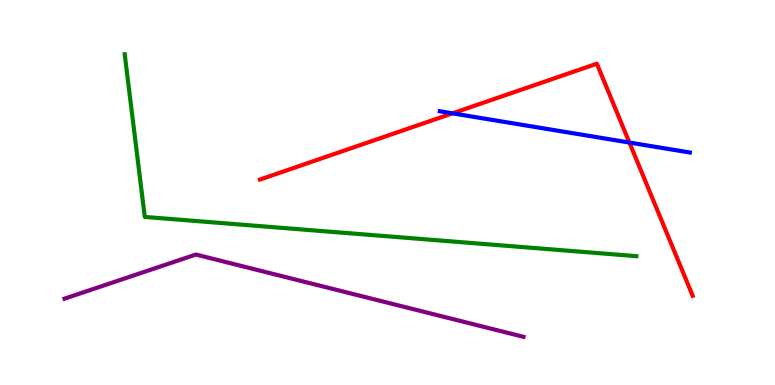[{'lines': ['blue', 'red'], 'intersections': [{'x': 5.84, 'y': 7.06}, {'x': 8.12, 'y': 6.3}]}, {'lines': ['green', 'red'], 'intersections': []}, {'lines': ['purple', 'red'], 'intersections': []}, {'lines': ['blue', 'green'], 'intersections': []}, {'lines': ['blue', 'purple'], 'intersections': []}, {'lines': ['green', 'purple'], 'intersections': []}]